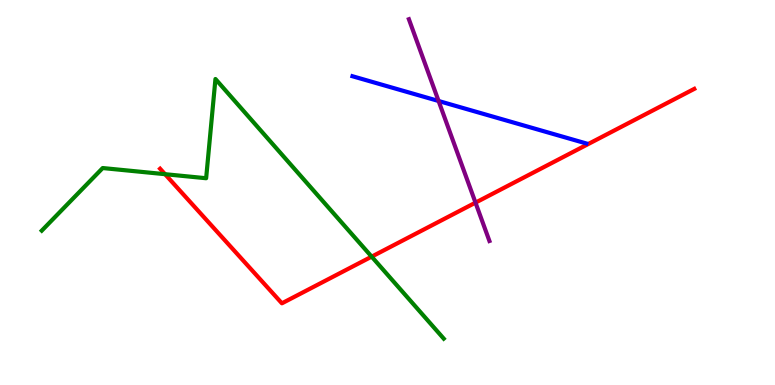[{'lines': ['blue', 'red'], 'intersections': []}, {'lines': ['green', 'red'], 'intersections': [{'x': 2.13, 'y': 5.48}, {'x': 4.8, 'y': 3.33}]}, {'lines': ['purple', 'red'], 'intersections': [{'x': 6.14, 'y': 4.74}]}, {'lines': ['blue', 'green'], 'intersections': []}, {'lines': ['blue', 'purple'], 'intersections': [{'x': 5.66, 'y': 7.38}]}, {'lines': ['green', 'purple'], 'intersections': []}]